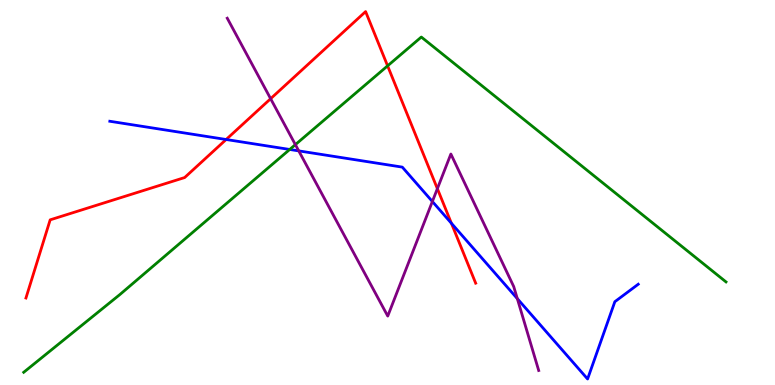[{'lines': ['blue', 'red'], 'intersections': [{'x': 2.92, 'y': 6.38}, {'x': 5.82, 'y': 4.2}]}, {'lines': ['green', 'red'], 'intersections': [{'x': 5.0, 'y': 8.29}]}, {'lines': ['purple', 'red'], 'intersections': [{'x': 3.49, 'y': 7.44}, {'x': 5.64, 'y': 5.1}]}, {'lines': ['blue', 'green'], 'intersections': [{'x': 3.74, 'y': 6.12}]}, {'lines': ['blue', 'purple'], 'intersections': [{'x': 3.85, 'y': 6.08}, {'x': 5.58, 'y': 4.77}, {'x': 6.67, 'y': 2.24}]}, {'lines': ['green', 'purple'], 'intersections': [{'x': 3.81, 'y': 6.24}]}]